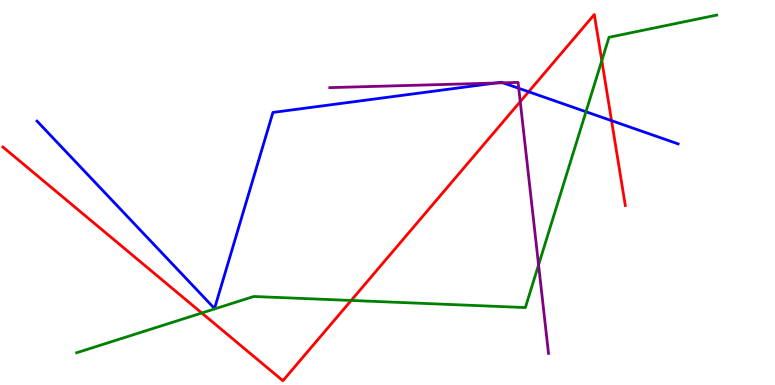[{'lines': ['blue', 'red'], 'intersections': [{'x': 6.82, 'y': 7.62}, {'x': 7.89, 'y': 6.87}]}, {'lines': ['green', 'red'], 'intersections': [{'x': 2.6, 'y': 1.87}, {'x': 4.53, 'y': 2.2}, {'x': 7.77, 'y': 8.43}]}, {'lines': ['purple', 'red'], 'intersections': [{'x': 6.71, 'y': 7.36}]}, {'lines': ['blue', 'green'], 'intersections': [{'x': 7.56, 'y': 7.1}]}, {'lines': ['blue', 'purple'], 'intersections': [{'x': 6.39, 'y': 7.84}, {'x': 6.49, 'y': 7.85}, {'x': 6.69, 'y': 7.71}]}, {'lines': ['green', 'purple'], 'intersections': [{'x': 6.95, 'y': 3.12}]}]